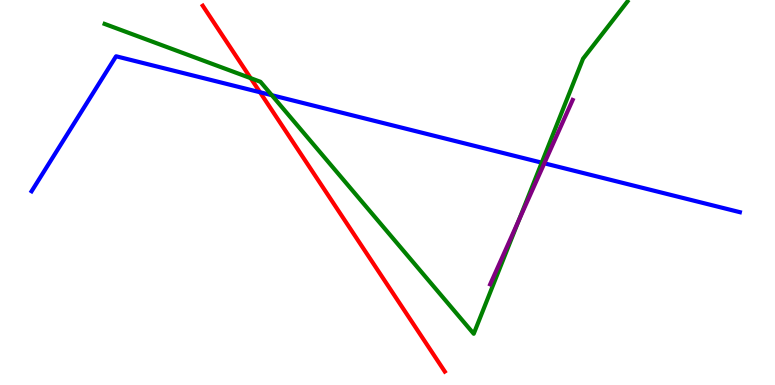[{'lines': ['blue', 'red'], 'intersections': [{'x': 3.35, 'y': 7.6}]}, {'lines': ['green', 'red'], 'intersections': [{'x': 3.23, 'y': 7.97}]}, {'lines': ['purple', 'red'], 'intersections': []}, {'lines': ['blue', 'green'], 'intersections': [{'x': 3.51, 'y': 7.53}, {'x': 6.99, 'y': 5.78}]}, {'lines': ['blue', 'purple'], 'intersections': [{'x': 7.02, 'y': 5.76}]}, {'lines': ['green', 'purple'], 'intersections': [{'x': 6.7, 'y': 4.28}]}]